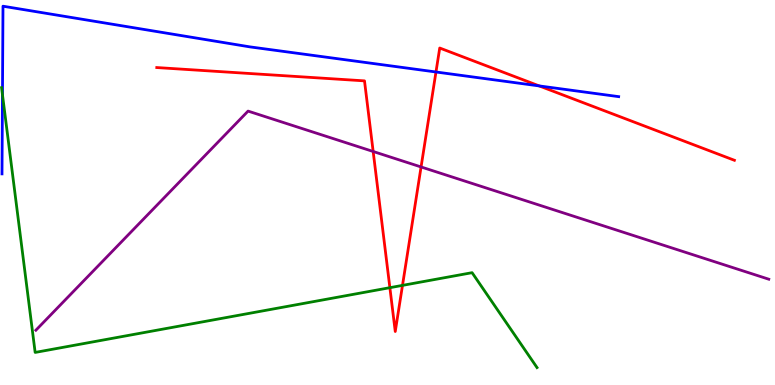[{'lines': ['blue', 'red'], 'intersections': [{'x': 5.63, 'y': 8.13}, {'x': 6.96, 'y': 7.77}]}, {'lines': ['green', 'red'], 'intersections': [{'x': 5.03, 'y': 2.53}, {'x': 5.19, 'y': 2.59}]}, {'lines': ['purple', 'red'], 'intersections': [{'x': 4.82, 'y': 6.07}, {'x': 5.43, 'y': 5.66}]}, {'lines': ['blue', 'green'], 'intersections': [{'x': 0.0318, 'y': 7.54}]}, {'lines': ['blue', 'purple'], 'intersections': []}, {'lines': ['green', 'purple'], 'intersections': []}]